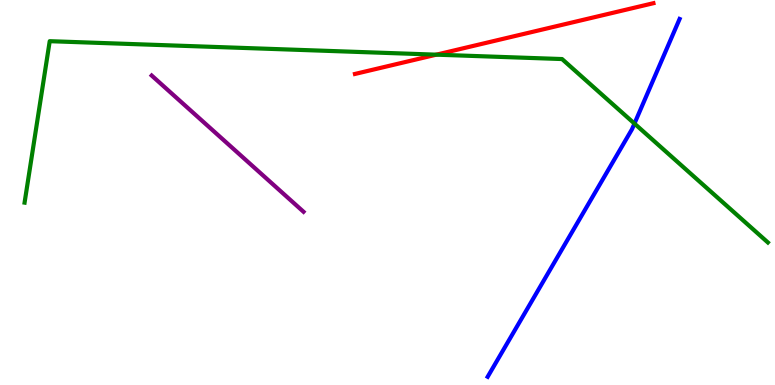[{'lines': ['blue', 'red'], 'intersections': []}, {'lines': ['green', 'red'], 'intersections': [{'x': 5.63, 'y': 8.58}]}, {'lines': ['purple', 'red'], 'intersections': []}, {'lines': ['blue', 'green'], 'intersections': [{'x': 8.19, 'y': 6.79}]}, {'lines': ['blue', 'purple'], 'intersections': []}, {'lines': ['green', 'purple'], 'intersections': []}]